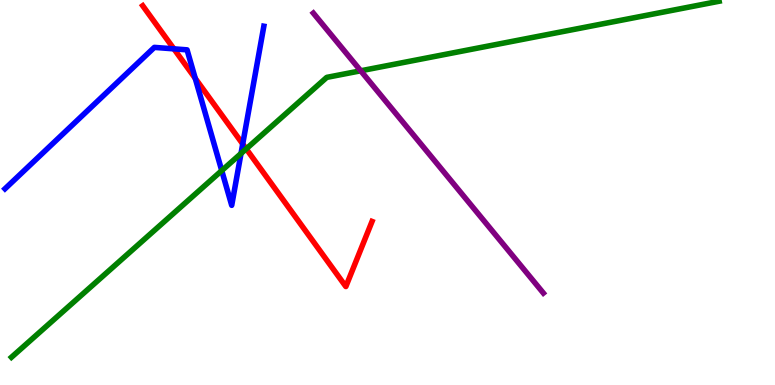[{'lines': ['blue', 'red'], 'intersections': [{'x': 2.24, 'y': 8.73}, {'x': 2.52, 'y': 7.96}, {'x': 3.13, 'y': 6.26}]}, {'lines': ['green', 'red'], 'intersections': [{'x': 3.18, 'y': 6.13}]}, {'lines': ['purple', 'red'], 'intersections': []}, {'lines': ['blue', 'green'], 'intersections': [{'x': 2.86, 'y': 5.57}, {'x': 3.11, 'y': 6.01}]}, {'lines': ['blue', 'purple'], 'intersections': []}, {'lines': ['green', 'purple'], 'intersections': [{'x': 4.65, 'y': 8.16}]}]